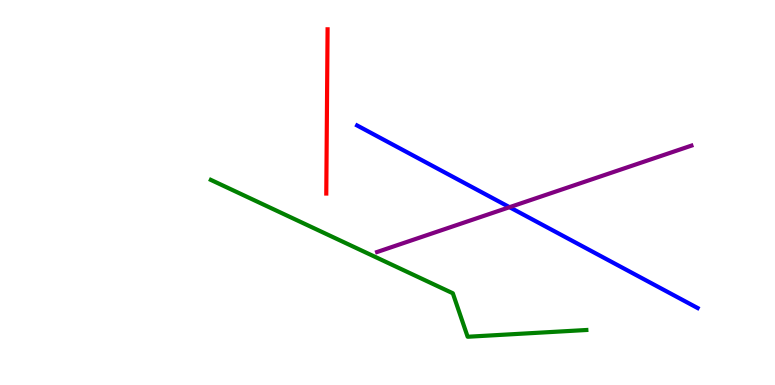[{'lines': ['blue', 'red'], 'intersections': []}, {'lines': ['green', 'red'], 'intersections': []}, {'lines': ['purple', 'red'], 'intersections': []}, {'lines': ['blue', 'green'], 'intersections': []}, {'lines': ['blue', 'purple'], 'intersections': [{'x': 6.57, 'y': 4.62}]}, {'lines': ['green', 'purple'], 'intersections': []}]